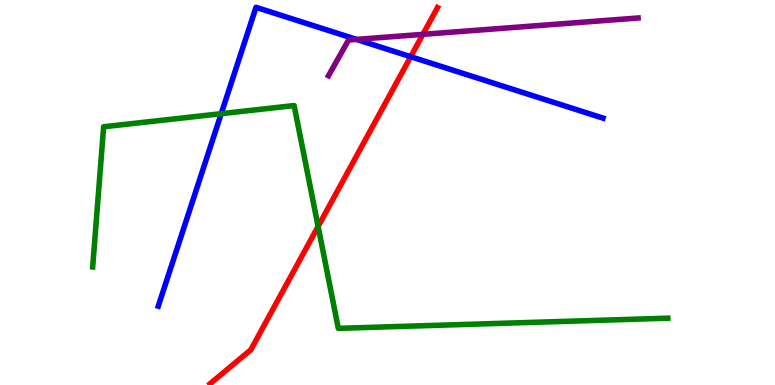[{'lines': ['blue', 'red'], 'intersections': [{'x': 5.3, 'y': 8.53}]}, {'lines': ['green', 'red'], 'intersections': [{'x': 4.1, 'y': 4.12}]}, {'lines': ['purple', 'red'], 'intersections': [{'x': 5.46, 'y': 9.11}]}, {'lines': ['blue', 'green'], 'intersections': [{'x': 2.85, 'y': 7.05}]}, {'lines': ['blue', 'purple'], 'intersections': [{'x': 4.6, 'y': 8.98}]}, {'lines': ['green', 'purple'], 'intersections': []}]